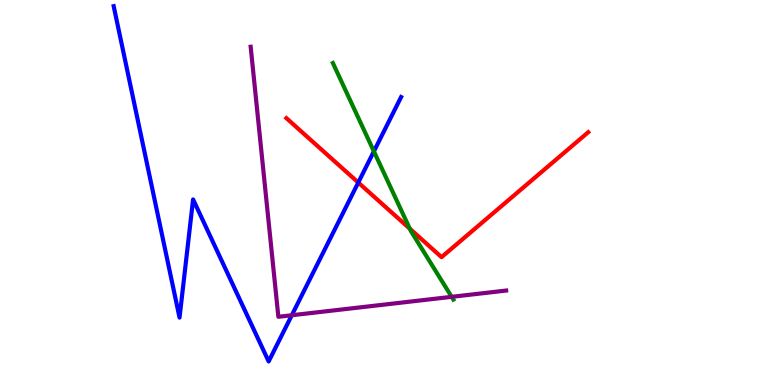[{'lines': ['blue', 'red'], 'intersections': [{'x': 4.62, 'y': 5.26}]}, {'lines': ['green', 'red'], 'intersections': [{'x': 5.29, 'y': 4.06}]}, {'lines': ['purple', 'red'], 'intersections': []}, {'lines': ['blue', 'green'], 'intersections': [{'x': 4.82, 'y': 6.07}]}, {'lines': ['blue', 'purple'], 'intersections': [{'x': 3.77, 'y': 1.81}]}, {'lines': ['green', 'purple'], 'intersections': [{'x': 5.83, 'y': 2.29}]}]